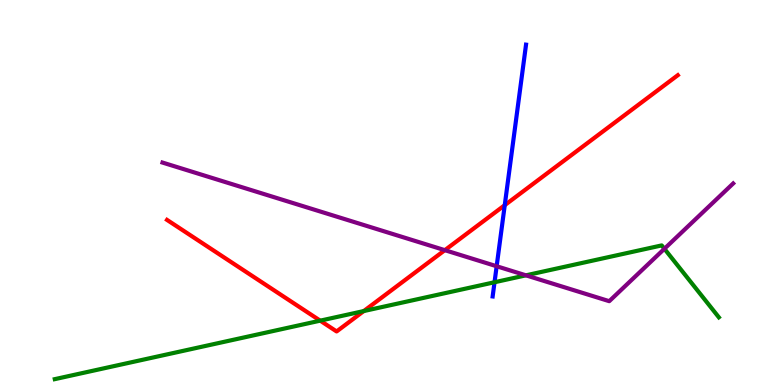[{'lines': ['blue', 'red'], 'intersections': [{'x': 6.51, 'y': 4.67}]}, {'lines': ['green', 'red'], 'intersections': [{'x': 4.13, 'y': 1.67}, {'x': 4.69, 'y': 1.92}]}, {'lines': ['purple', 'red'], 'intersections': [{'x': 5.74, 'y': 3.5}]}, {'lines': ['blue', 'green'], 'intersections': [{'x': 6.38, 'y': 2.67}]}, {'lines': ['blue', 'purple'], 'intersections': [{'x': 6.41, 'y': 3.08}]}, {'lines': ['green', 'purple'], 'intersections': [{'x': 6.79, 'y': 2.85}, {'x': 8.57, 'y': 3.54}]}]